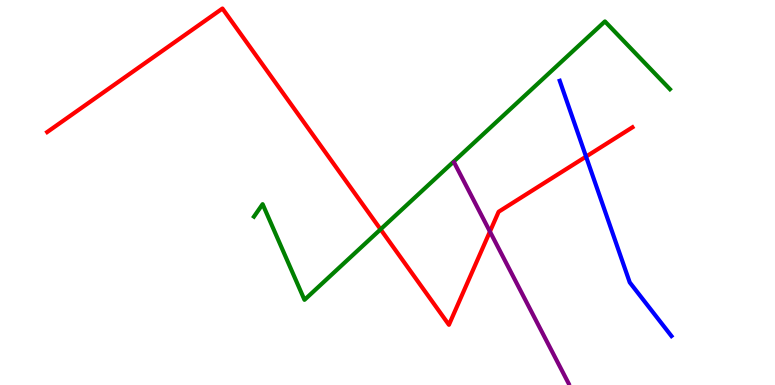[{'lines': ['blue', 'red'], 'intersections': [{'x': 7.56, 'y': 5.93}]}, {'lines': ['green', 'red'], 'intersections': [{'x': 4.91, 'y': 4.04}]}, {'lines': ['purple', 'red'], 'intersections': [{'x': 6.32, 'y': 3.99}]}, {'lines': ['blue', 'green'], 'intersections': []}, {'lines': ['blue', 'purple'], 'intersections': []}, {'lines': ['green', 'purple'], 'intersections': []}]